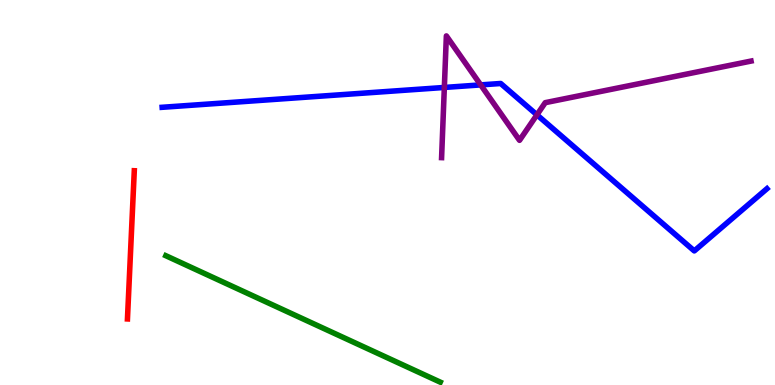[{'lines': ['blue', 'red'], 'intersections': []}, {'lines': ['green', 'red'], 'intersections': []}, {'lines': ['purple', 'red'], 'intersections': []}, {'lines': ['blue', 'green'], 'intersections': []}, {'lines': ['blue', 'purple'], 'intersections': [{'x': 5.73, 'y': 7.73}, {'x': 6.2, 'y': 7.79}, {'x': 6.93, 'y': 7.02}]}, {'lines': ['green', 'purple'], 'intersections': []}]